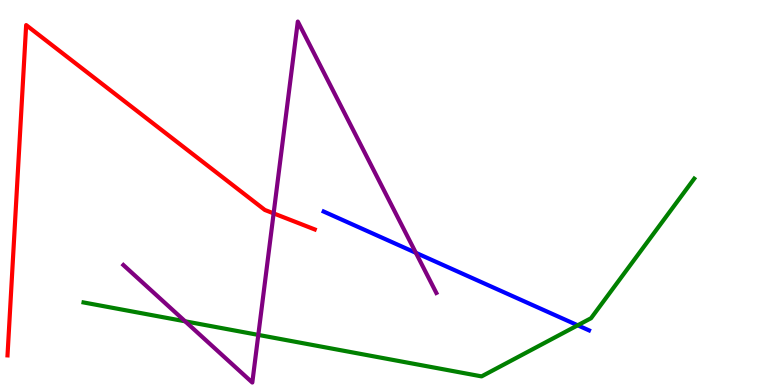[{'lines': ['blue', 'red'], 'intersections': []}, {'lines': ['green', 'red'], 'intersections': []}, {'lines': ['purple', 'red'], 'intersections': [{'x': 3.53, 'y': 4.46}]}, {'lines': ['blue', 'green'], 'intersections': [{'x': 7.45, 'y': 1.55}]}, {'lines': ['blue', 'purple'], 'intersections': [{'x': 5.37, 'y': 3.43}]}, {'lines': ['green', 'purple'], 'intersections': [{'x': 2.39, 'y': 1.65}, {'x': 3.33, 'y': 1.3}]}]